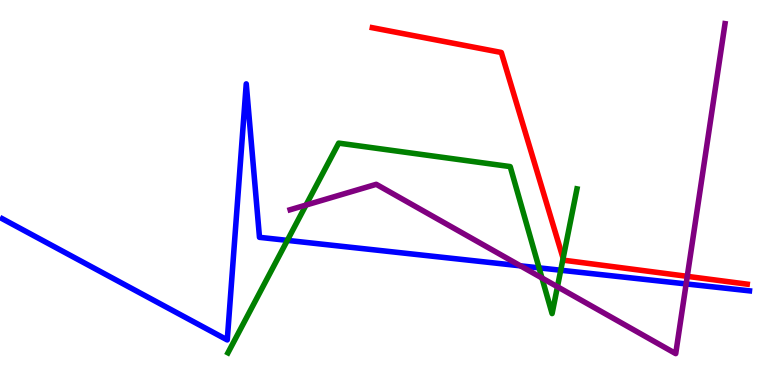[{'lines': ['blue', 'red'], 'intersections': []}, {'lines': ['green', 'red'], 'intersections': [{'x': 7.27, 'y': 3.29}]}, {'lines': ['purple', 'red'], 'intersections': [{'x': 8.87, 'y': 2.82}]}, {'lines': ['blue', 'green'], 'intersections': [{'x': 3.71, 'y': 3.76}, {'x': 6.96, 'y': 3.04}, {'x': 7.24, 'y': 2.98}]}, {'lines': ['blue', 'purple'], 'intersections': [{'x': 6.72, 'y': 3.1}, {'x': 8.85, 'y': 2.63}]}, {'lines': ['green', 'purple'], 'intersections': [{'x': 3.95, 'y': 4.67}, {'x': 6.99, 'y': 2.78}, {'x': 7.19, 'y': 2.55}]}]